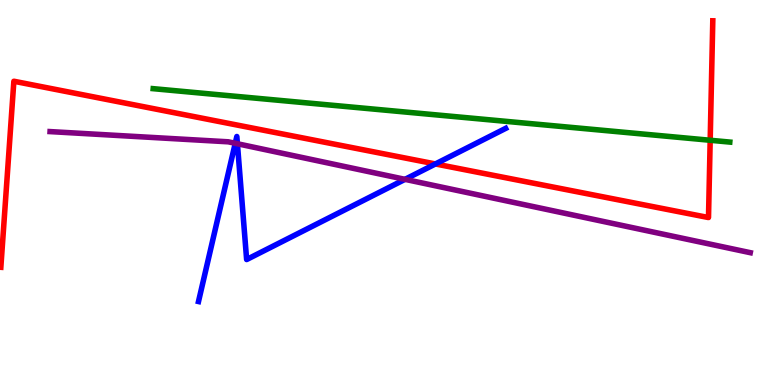[{'lines': ['blue', 'red'], 'intersections': [{'x': 5.62, 'y': 5.74}]}, {'lines': ['green', 'red'], 'intersections': [{'x': 9.16, 'y': 6.36}]}, {'lines': ['purple', 'red'], 'intersections': []}, {'lines': ['blue', 'green'], 'intersections': []}, {'lines': ['blue', 'purple'], 'intersections': [{'x': 3.04, 'y': 6.28}, {'x': 3.06, 'y': 6.27}, {'x': 5.23, 'y': 5.34}]}, {'lines': ['green', 'purple'], 'intersections': []}]